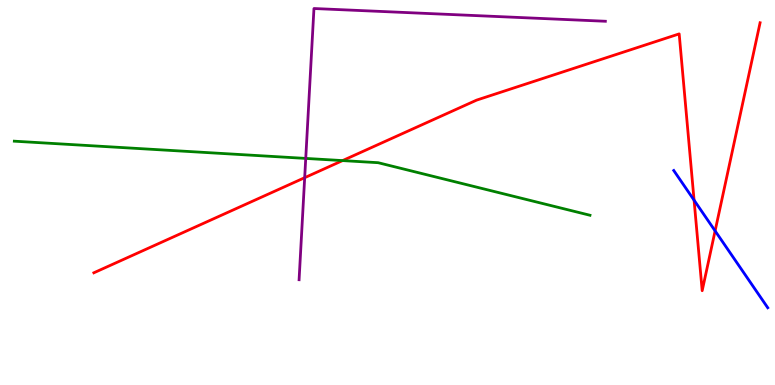[{'lines': ['blue', 'red'], 'intersections': [{'x': 8.96, 'y': 4.8}, {'x': 9.23, 'y': 4.0}]}, {'lines': ['green', 'red'], 'intersections': [{'x': 4.42, 'y': 5.83}]}, {'lines': ['purple', 'red'], 'intersections': [{'x': 3.93, 'y': 5.38}]}, {'lines': ['blue', 'green'], 'intersections': []}, {'lines': ['blue', 'purple'], 'intersections': []}, {'lines': ['green', 'purple'], 'intersections': [{'x': 3.95, 'y': 5.89}]}]